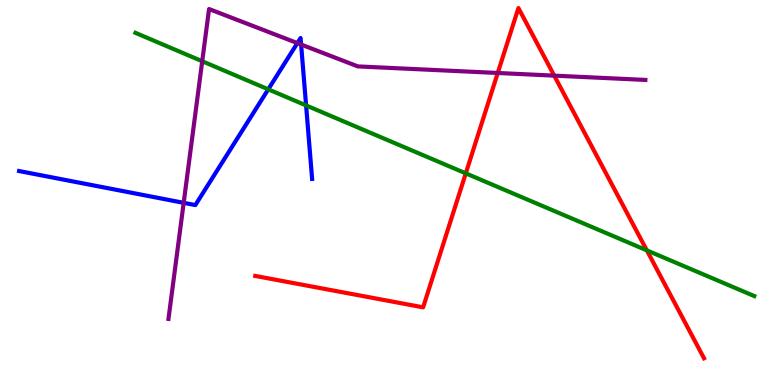[{'lines': ['blue', 'red'], 'intersections': []}, {'lines': ['green', 'red'], 'intersections': [{'x': 6.01, 'y': 5.5}, {'x': 8.35, 'y': 3.5}]}, {'lines': ['purple', 'red'], 'intersections': [{'x': 6.42, 'y': 8.1}, {'x': 7.15, 'y': 8.04}]}, {'lines': ['blue', 'green'], 'intersections': [{'x': 3.46, 'y': 7.68}, {'x': 3.95, 'y': 7.26}]}, {'lines': ['blue', 'purple'], 'intersections': [{'x': 2.37, 'y': 4.73}, {'x': 3.84, 'y': 8.88}, {'x': 3.89, 'y': 8.84}]}, {'lines': ['green', 'purple'], 'intersections': [{'x': 2.61, 'y': 8.41}]}]